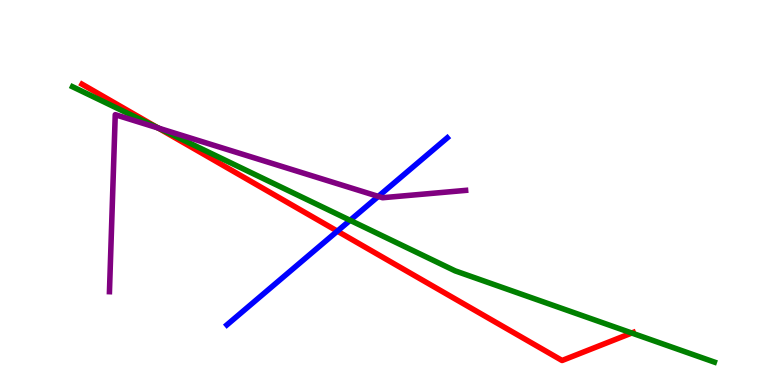[{'lines': ['blue', 'red'], 'intersections': [{'x': 4.35, 'y': 4.0}]}, {'lines': ['green', 'red'], 'intersections': [{'x': 2.03, 'y': 6.69}, {'x': 8.15, 'y': 1.35}]}, {'lines': ['purple', 'red'], 'intersections': [{'x': 2.04, 'y': 6.67}]}, {'lines': ['blue', 'green'], 'intersections': [{'x': 4.52, 'y': 4.28}]}, {'lines': ['blue', 'purple'], 'intersections': [{'x': 4.88, 'y': 4.9}]}, {'lines': ['green', 'purple'], 'intersections': [{'x': 2.05, 'y': 6.67}]}]